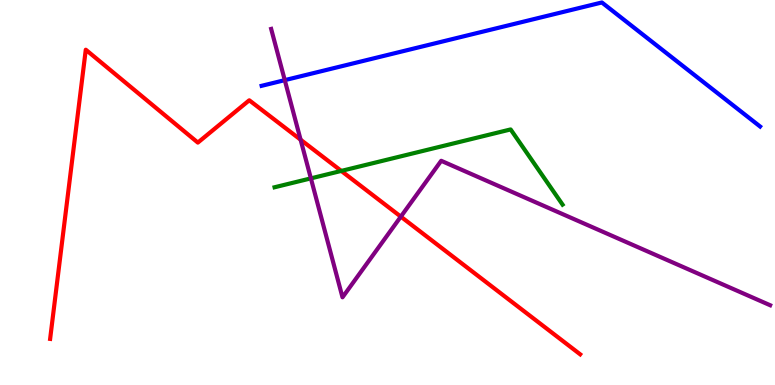[{'lines': ['blue', 'red'], 'intersections': []}, {'lines': ['green', 'red'], 'intersections': [{'x': 4.4, 'y': 5.56}]}, {'lines': ['purple', 'red'], 'intersections': [{'x': 3.88, 'y': 6.37}, {'x': 5.17, 'y': 4.37}]}, {'lines': ['blue', 'green'], 'intersections': []}, {'lines': ['blue', 'purple'], 'intersections': [{'x': 3.67, 'y': 7.92}]}, {'lines': ['green', 'purple'], 'intersections': [{'x': 4.01, 'y': 5.37}]}]